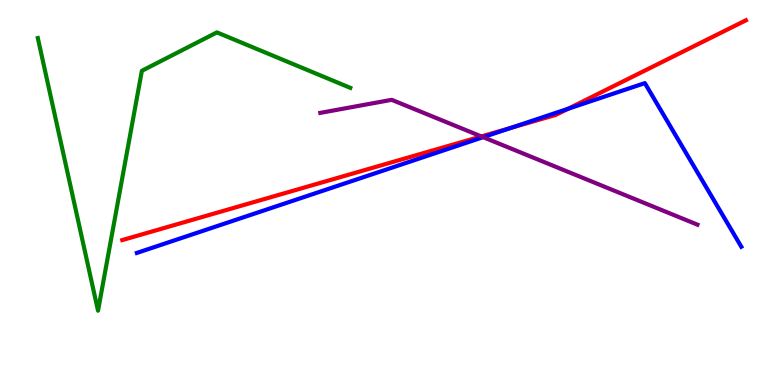[{'lines': ['blue', 'red'], 'intersections': [{'x': 6.6, 'y': 6.68}, {'x': 7.33, 'y': 7.17}]}, {'lines': ['green', 'red'], 'intersections': []}, {'lines': ['purple', 'red'], 'intersections': [{'x': 6.21, 'y': 6.46}]}, {'lines': ['blue', 'green'], 'intersections': []}, {'lines': ['blue', 'purple'], 'intersections': [{'x': 6.23, 'y': 6.44}]}, {'lines': ['green', 'purple'], 'intersections': []}]